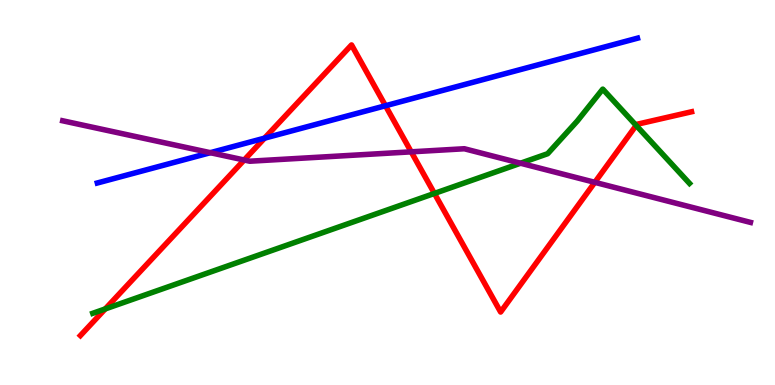[{'lines': ['blue', 'red'], 'intersections': [{'x': 3.41, 'y': 6.41}, {'x': 4.97, 'y': 7.25}]}, {'lines': ['green', 'red'], 'intersections': [{'x': 1.36, 'y': 1.98}, {'x': 5.61, 'y': 4.98}, {'x': 8.21, 'y': 6.74}]}, {'lines': ['purple', 'red'], 'intersections': [{'x': 3.15, 'y': 5.84}, {'x': 5.31, 'y': 6.06}, {'x': 7.68, 'y': 5.26}]}, {'lines': ['blue', 'green'], 'intersections': []}, {'lines': ['blue', 'purple'], 'intersections': [{'x': 2.71, 'y': 6.03}]}, {'lines': ['green', 'purple'], 'intersections': [{'x': 6.72, 'y': 5.76}]}]